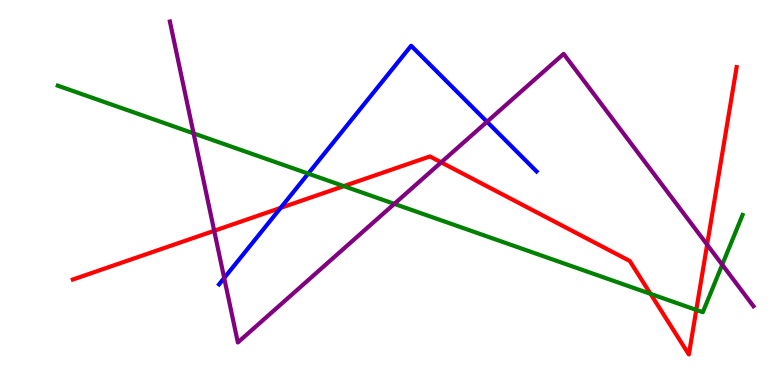[{'lines': ['blue', 'red'], 'intersections': [{'x': 3.62, 'y': 4.6}]}, {'lines': ['green', 'red'], 'intersections': [{'x': 4.44, 'y': 5.17}, {'x': 8.39, 'y': 2.37}, {'x': 8.98, 'y': 1.95}]}, {'lines': ['purple', 'red'], 'intersections': [{'x': 2.76, 'y': 4.01}, {'x': 5.69, 'y': 5.78}, {'x': 9.12, 'y': 3.65}]}, {'lines': ['blue', 'green'], 'intersections': [{'x': 3.98, 'y': 5.49}]}, {'lines': ['blue', 'purple'], 'intersections': [{'x': 2.89, 'y': 2.78}, {'x': 6.28, 'y': 6.84}]}, {'lines': ['green', 'purple'], 'intersections': [{'x': 2.5, 'y': 6.54}, {'x': 5.09, 'y': 4.7}, {'x': 9.32, 'y': 3.12}]}]